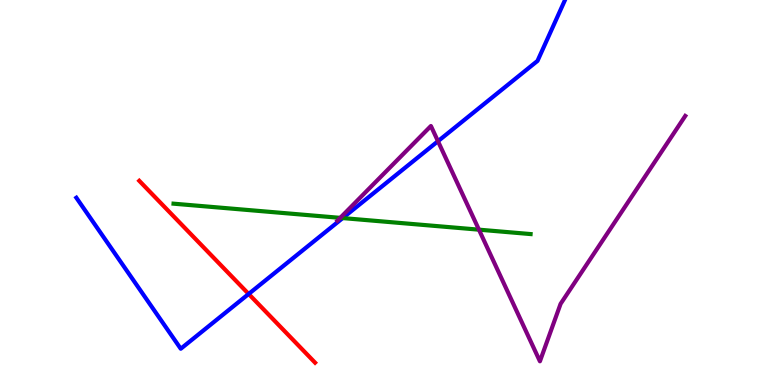[{'lines': ['blue', 'red'], 'intersections': [{'x': 3.21, 'y': 2.36}]}, {'lines': ['green', 'red'], 'intersections': []}, {'lines': ['purple', 'red'], 'intersections': []}, {'lines': ['blue', 'green'], 'intersections': [{'x': 4.42, 'y': 4.34}]}, {'lines': ['blue', 'purple'], 'intersections': [{'x': 5.65, 'y': 6.33}]}, {'lines': ['green', 'purple'], 'intersections': [{'x': 4.39, 'y': 4.34}, {'x': 6.18, 'y': 4.03}]}]